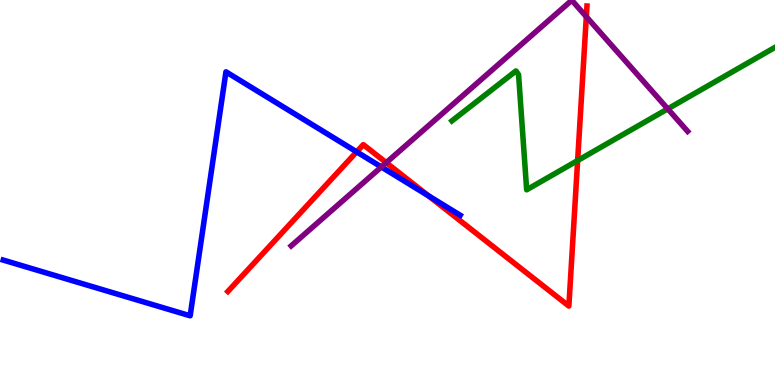[{'lines': ['blue', 'red'], 'intersections': [{'x': 4.6, 'y': 6.06}, {'x': 5.53, 'y': 4.91}]}, {'lines': ['green', 'red'], 'intersections': [{'x': 7.45, 'y': 5.83}]}, {'lines': ['purple', 'red'], 'intersections': [{'x': 4.98, 'y': 5.77}, {'x': 7.57, 'y': 9.57}]}, {'lines': ['blue', 'green'], 'intersections': []}, {'lines': ['blue', 'purple'], 'intersections': [{'x': 4.92, 'y': 5.66}]}, {'lines': ['green', 'purple'], 'intersections': [{'x': 8.62, 'y': 7.17}]}]